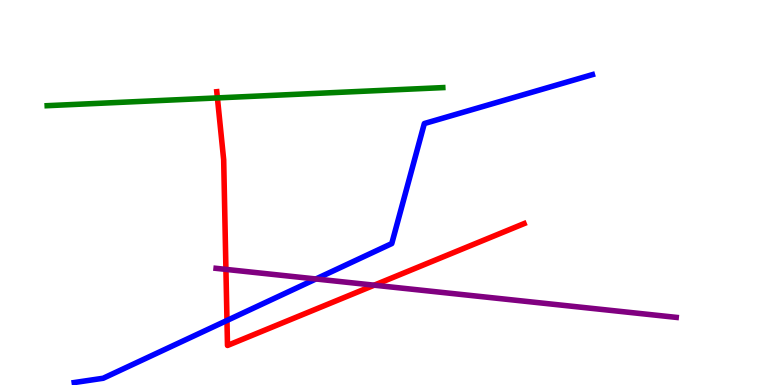[{'lines': ['blue', 'red'], 'intersections': [{'x': 2.93, 'y': 1.68}]}, {'lines': ['green', 'red'], 'intersections': [{'x': 2.81, 'y': 7.46}]}, {'lines': ['purple', 'red'], 'intersections': [{'x': 2.92, 'y': 3.0}, {'x': 4.83, 'y': 2.59}]}, {'lines': ['blue', 'green'], 'intersections': []}, {'lines': ['blue', 'purple'], 'intersections': [{'x': 4.08, 'y': 2.75}]}, {'lines': ['green', 'purple'], 'intersections': []}]